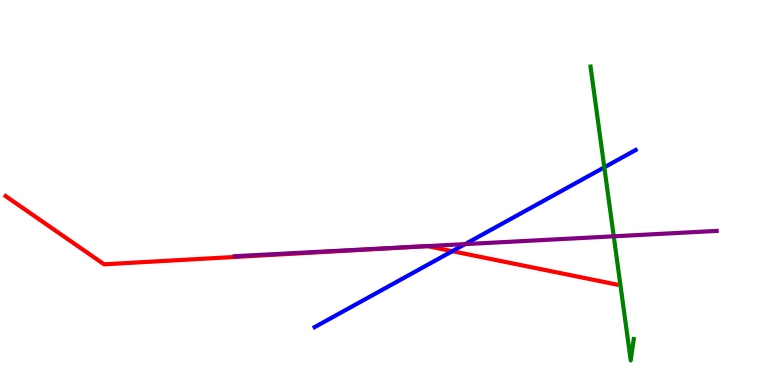[{'lines': ['blue', 'red'], 'intersections': [{'x': 5.84, 'y': 3.48}]}, {'lines': ['green', 'red'], 'intersections': []}, {'lines': ['purple', 'red'], 'intersections': []}, {'lines': ['blue', 'green'], 'intersections': [{'x': 7.8, 'y': 5.65}]}, {'lines': ['blue', 'purple'], 'intersections': [{'x': 6.0, 'y': 3.66}]}, {'lines': ['green', 'purple'], 'intersections': [{'x': 7.92, 'y': 3.86}]}]